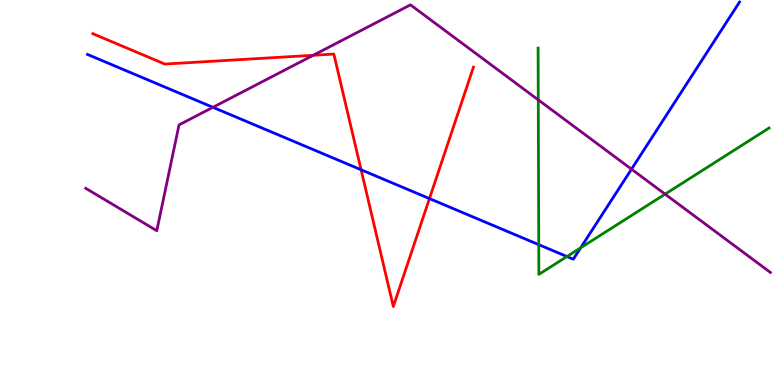[{'lines': ['blue', 'red'], 'intersections': [{'x': 4.66, 'y': 5.59}, {'x': 5.54, 'y': 4.84}]}, {'lines': ['green', 'red'], 'intersections': []}, {'lines': ['purple', 'red'], 'intersections': [{'x': 4.04, 'y': 8.56}]}, {'lines': ['blue', 'green'], 'intersections': [{'x': 6.95, 'y': 3.65}, {'x': 7.32, 'y': 3.34}, {'x': 7.49, 'y': 3.56}]}, {'lines': ['blue', 'purple'], 'intersections': [{'x': 2.75, 'y': 7.21}, {'x': 8.15, 'y': 5.61}]}, {'lines': ['green', 'purple'], 'intersections': [{'x': 6.95, 'y': 7.41}, {'x': 8.58, 'y': 4.96}]}]